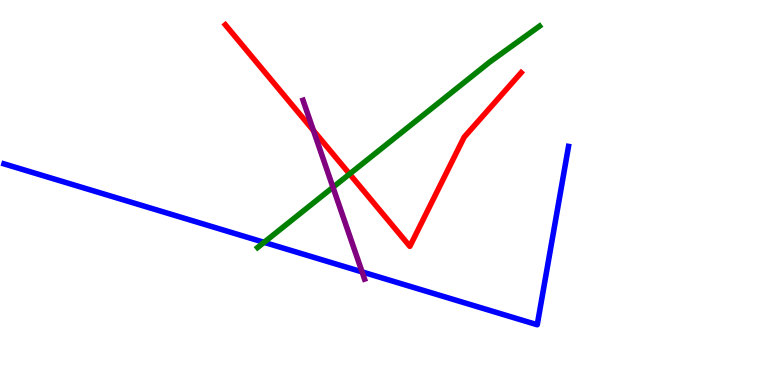[{'lines': ['blue', 'red'], 'intersections': []}, {'lines': ['green', 'red'], 'intersections': [{'x': 4.51, 'y': 5.48}]}, {'lines': ['purple', 'red'], 'intersections': [{'x': 4.04, 'y': 6.61}]}, {'lines': ['blue', 'green'], 'intersections': [{'x': 3.41, 'y': 3.71}]}, {'lines': ['blue', 'purple'], 'intersections': [{'x': 4.67, 'y': 2.94}]}, {'lines': ['green', 'purple'], 'intersections': [{'x': 4.3, 'y': 5.14}]}]